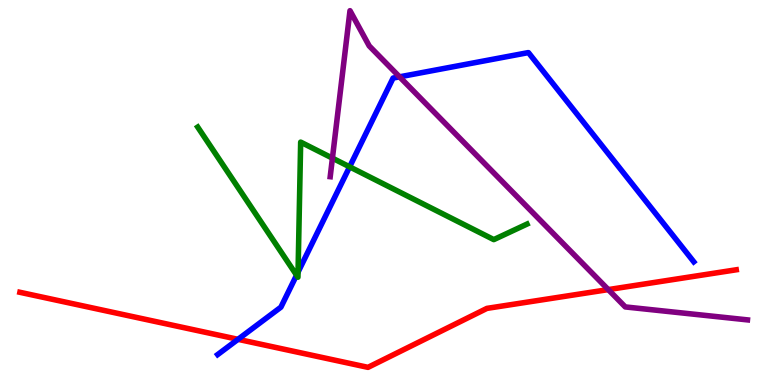[{'lines': ['blue', 'red'], 'intersections': [{'x': 3.07, 'y': 1.19}]}, {'lines': ['green', 'red'], 'intersections': []}, {'lines': ['purple', 'red'], 'intersections': [{'x': 7.85, 'y': 2.48}]}, {'lines': ['blue', 'green'], 'intersections': [{'x': 3.83, 'y': 2.85}, {'x': 3.85, 'y': 2.93}, {'x': 4.51, 'y': 5.67}]}, {'lines': ['blue', 'purple'], 'intersections': [{'x': 5.16, 'y': 8.0}]}, {'lines': ['green', 'purple'], 'intersections': [{'x': 4.29, 'y': 5.89}]}]